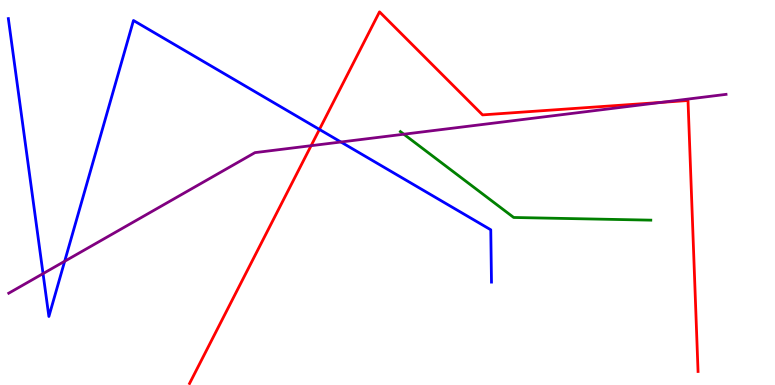[{'lines': ['blue', 'red'], 'intersections': [{'x': 4.12, 'y': 6.64}]}, {'lines': ['green', 'red'], 'intersections': []}, {'lines': ['purple', 'red'], 'intersections': [{'x': 4.01, 'y': 6.22}, {'x': 8.53, 'y': 7.34}]}, {'lines': ['blue', 'green'], 'intersections': []}, {'lines': ['blue', 'purple'], 'intersections': [{'x': 0.555, 'y': 2.89}, {'x': 0.834, 'y': 3.21}, {'x': 4.4, 'y': 6.31}]}, {'lines': ['green', 'purple'], 'intersections': [{'x': 5.21, 'y': 6.51}]}]